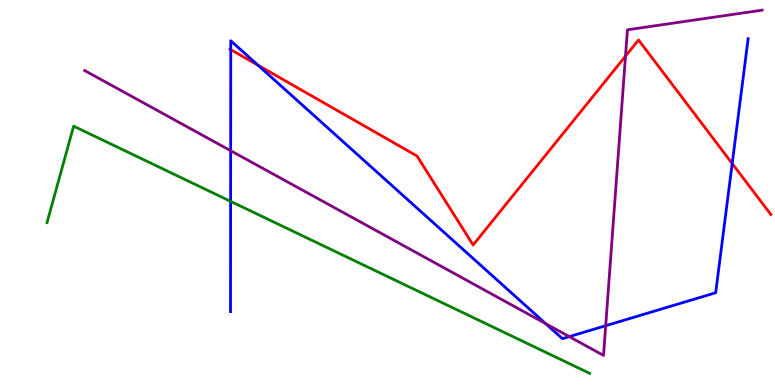[{'lines': ['blue', 'red'], 'intersections': [{'x': 2.98, 'y': 8.71}, {'x': 3.33, 'y': 8.31}, {'x': 9.45, 'y': 5.75}]}, {'lines': ['green', 'red'], 'intersections': []}, {'lines': ['purple', 'red'], 'intersections': [{'x': 8.07, 'y': 8.54}]}, {'lines': ['blue', 'green'], 'intersections': [{'x': 2.98, 'y': 4.77}]}, {'lines': ['blue', 'purple'], 'intersections': [{'x': 2.98, 'y': 6.09}, {'x': 7.04, 'y': 1.59}, {'x': 7.35, 'y': 1.26}, {'x': 7.82, 'y': 1.54}]}, {'lines': ['green', 'purple'], 'intersections': []}]